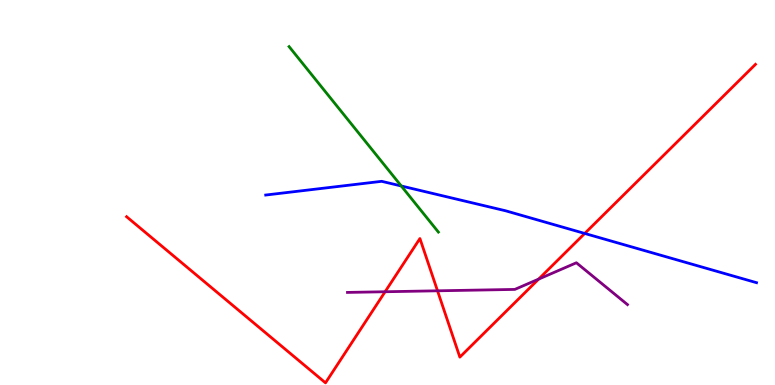[{'lines': ['blue', 'red'], 'intersections': [{'x': 7.54, 'y': 3.94}]}, {'lines': ['green', 'red'], 'intersections': []}, {'lines': ['purple', 'red'], 'intersections': [{'x': 4.97, 'y': 2.42}, {'x': 5.65, 'y': 2.45}, {'x': 6.95, 'y': 2.75}]}, {'lines': ['blue', 'green'], 'intersections': [{'x': 5.18, 'y': 5.17}]}, {'lines': ['blue', 'purple'], 'intersections': []}, {'lines': ['green', 'purple'], 'intersections': []}]